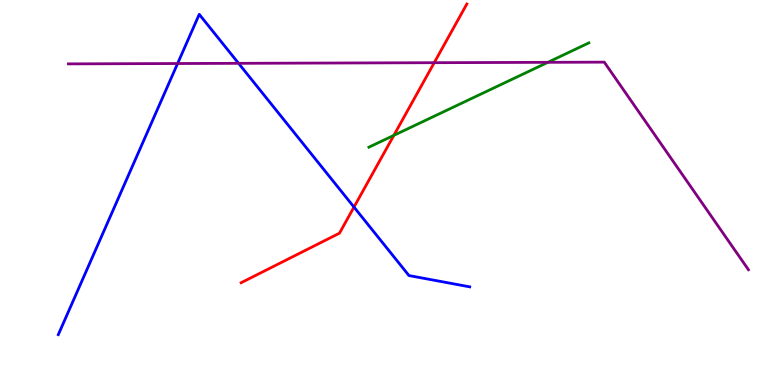[{'lines': ['blue', 'red'], 'intersections': [{'x': 4.57, 'y': 4.62}]}, {'lines': ['green', 'red'], 'intersections': [{'x': 5.08, 'y': 6.48}]}, {'lines': ['purple', 'red'], 'intersections': [{'x': 5.6, 'y': 8.37}]}, {'lines': ['blue', 'green'], 'intersections': []}, {'lines': ['blue', 'purple'], 'intersections': [{'x': 2.29, 'y': 8.35}, {'x': 3.08, 'y': 8.36}]}, {'lines': ['green', 'purple'], 'intersections': [{'x': 7.07, 'y': 8.38}]}]